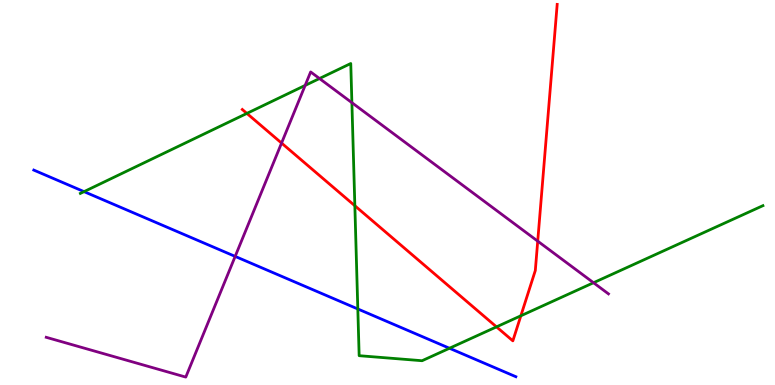[{'lines': ['blue', 'red'], 'intersections': []}, {'lines': ['green', 'red'], 'intersections': [{'x': 3.19, 'y': 7.05}, {'x': 4.58, 'y': 4.66}, {'x': 6.41, 'y': 1.51}, {'x': 6.72, 'y': 1.8}]}, {'lines': ['purple', 'red'], 'intersections': [{'x': 3.63, 'y': 6.28}, {'x': 6.94, 'y': 3.74}]}, {'lines': ['blue', 'green'], 'intersections': [{'x': 1.08, 'y': 5.02}, {'x': 4.62, 'y': 1.97}, {'x': 5.8, 'y': 0.954}]}, {'lines': ['blue', 'purple'], 'intersections': [{'x': 3.03, 'y': 3.34}]}, {'lines': ['green', 'purple'], 'intersections': [{'x': 3.94, 'y': 7.78}, {'x': 4.12, 'y': 7.96}, {'x': 4.54, 'y': 7.33}, {'x': 7.66, 'y': 2.66}]}]